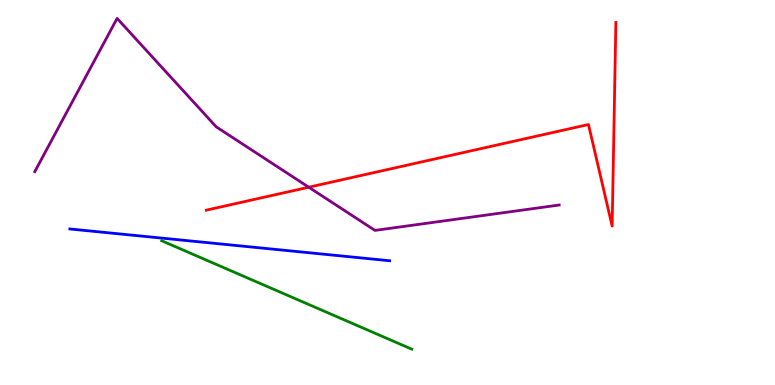[{'lines': ['blue', 'red'], 'intersections': []}, {'lines': ['green', 'red'], 'intersections': []}, {'lines': ['purple', 'red'], 'intersections': [{'x': 3.98, 'y': 5.14}]}, {'lines': ['blue', 'green'], 'intersections': []}, {'lines': ['blue', 'purple'], 'intersections': []}, {'lines': ['green', 'purple'], 'intersections': []}]